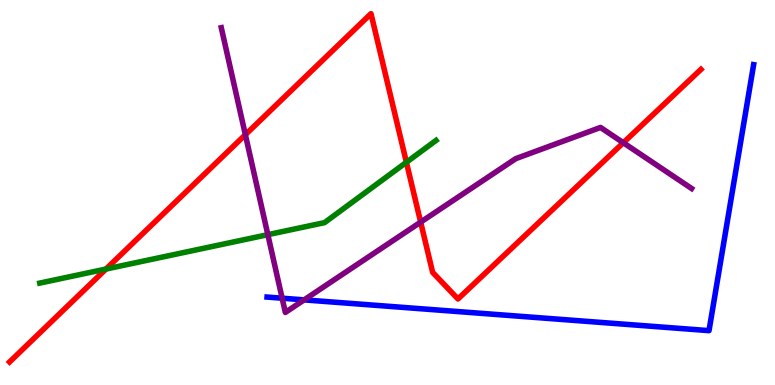[{'lines': ['blue', 'red'], 'intersections': []}, {'lines': ['green', 'red'], 'intersections': [{'x': 1.37, 'y': 3.01}, {'x': 5.24, 'y': 5.78}]}, {'lines': ['purple', 'red'], 'intersections': [{'x': 3.17, 'y': 6.5}, {'x': 5.43, 'y': 4.23}, {'x': 8.04, 'y': 6.29}]}, {'lines': ['blue', 'green'], 'intersections': []}, {'lines': ['blue', 'purple'], 'intersections': [{'x': 3.64, 'y': 2.25}, {'x': 3.92, 'y': 2.21}]}, {'lines': ['green', 'purple'], 'intersections': [{'x': 3.46, 'y': 3.9}]}]